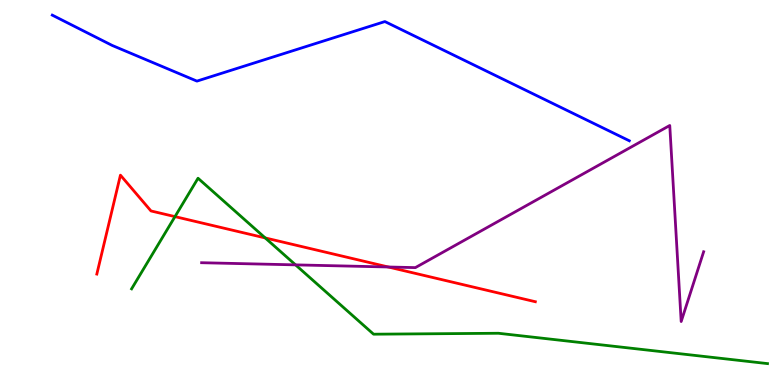[{'lines': ['blue', 'red'], 'intersections': []}, {'lines': ['green', 'red'], 'intersections': [{'x': 2.26, 'y': 4.37}, {'x': 3.42, 'y': 3.82}]}, {'lines': ['purple', 'red'], 'intersections': [{'x': 5.01, 'y': 3.07}]}, {'lines': ['blue', 'green'], 'intersections': []}, {'lines': ['blue', 'purple'], 'intersections': []}, {'lines': ['green', 'purple'], 'intersections': [{'x': 3.81, 'y': 3.12}]}]